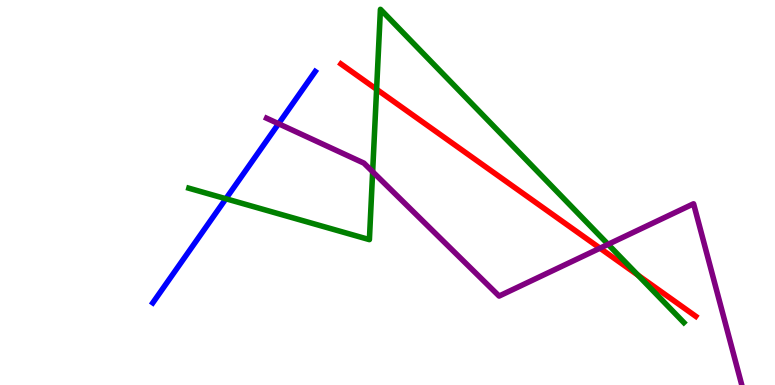[{'lines': ['blue', 'red'], 'intersections': []}, {'lines': ['green', 'red'], 'intersections': [{'x': 4.86, 'y': 7.68}, {'x': 8.23, 'y': 2.85}]}, {'lines': ['purple', 'red'], 'intersections': [{'x': 7.74, 'y': 3.55}]}, {'lines': ['blue', 'green'], 'intersections': [{'x': 2.91, 'y': 4.84}]}, {'lines': ['blue', 'purple'], 'intersections': [{'x': 3.59, 'y': 6.79}]}, {'lines': ['green', 'purple'], 'intersections': [{'x': 4.81, 'y': 5.54}, {'x': 7.85, 'y': 3.65}]}]